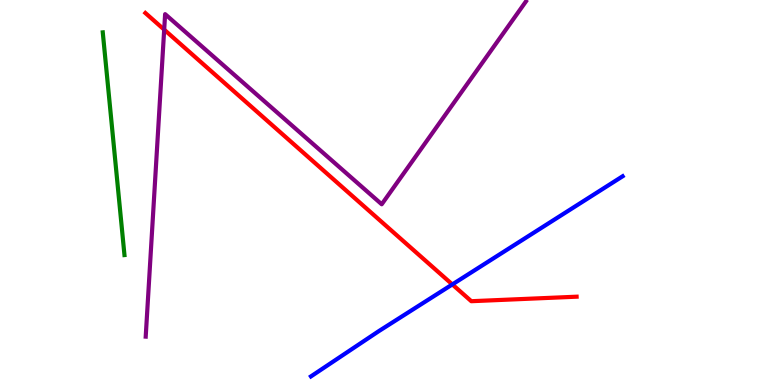[{'lines': ['blue', 'red'], 'intersections': [{'x': 5.84, 'y': 2.61}]}, {'lines': ['green', 'red'], 'intersections': []}, {'lines': ['purple', 'red'], 'intersections': [{'x': 2.12, 'y': 9.23}]}, {'lines': ['blue', 'green'], 'intersections': []}, {'lines': ['blue', 'purple'], 'intersections': []}, {'lines': ['green', 'purple'], 'intersections': []}]